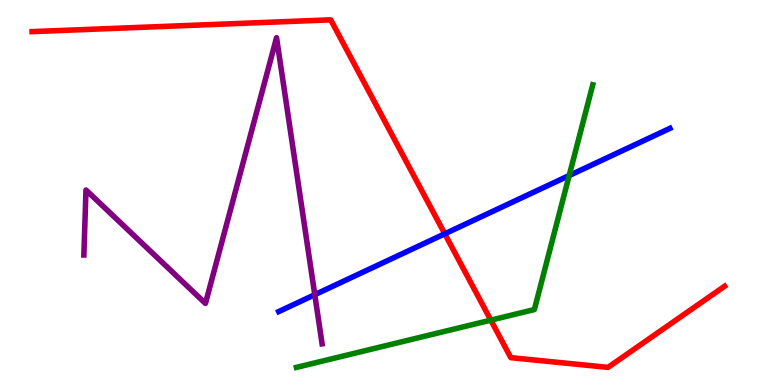[{'lines': ['blue', 'red'], 'intersections': [{'x': 5.74, 'y': 3.93}]}, {'lines': ['green', 'red'], 'intersections': [{'x': 6.33, 'y': 1.68}]}, {'lines': ['purple', 'red'], 'intersections': []}, {'lines': ['blue', 'green'], 'intersections': [{'x': 7.34, 'y': 5.44}]}, {'lines': ['blue', 'purple'], 'intersections': [{'x': 4.06, 'y': 2.35}]}, {'lines': ['green', 'purple'], 'intersections': []}]